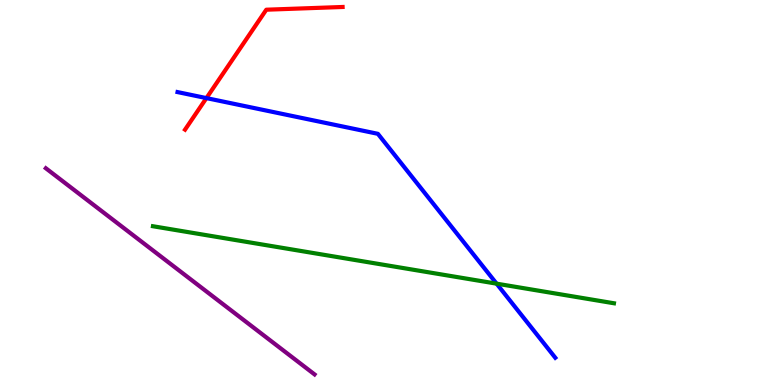[{'lines': ['blue', 'red'], 'intersections': [{'x': 2.66, 'y': 7.45}]}, {'lines': ['green', 'red'], 'intersections': []}, {'lines': ['purple', 'red'], 'intersections': []}, {'lines': ['blue', 'green'], 'intersections': [{'x': 6.41, 'y': 2.63}]}, {'lines': ['blue', 'purple'], 'intersections': []}, {'lines': ['green', 'purple'], 'intersections': []}]